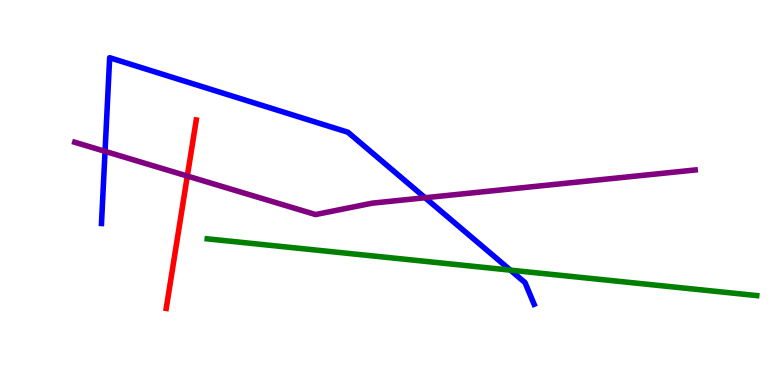[{'lines': ['blue', 'red'], 'intersections': []}, {'lines': ['green', 'red'], 'intersections': []}, {'lines': ['purple', 'red'], 'intersections': [{'x': 2.42, 'y': 5.43}]}, {'lines': ['blue', 'green'], 'intersections': [{'x': 6.59, 'y': 2.98}]}, {'lines': ['blue', 'purple'], 'intersections': [{'x': 1.36, 'y': 6.07}, {'x': 5.48, 'y': 4.86}]}, {'lines': ['green', 'purple'], 'intersections': []}]